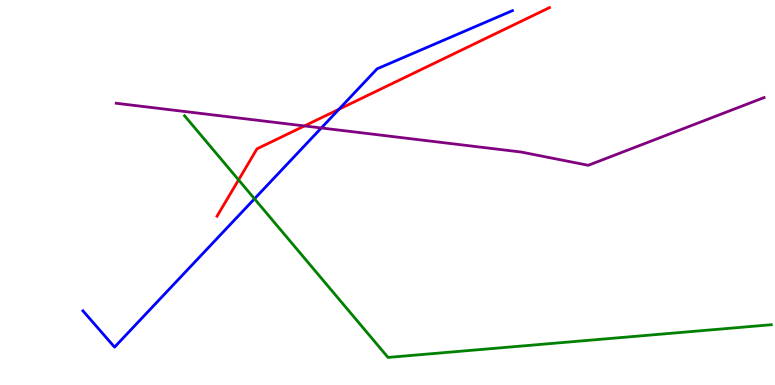[{'lines': ['blue', 'red'], 'intersections': [{'x': 4.37, 'y': 7.16}]}, {'lines': ['green', 'red'], 'intersections': [{'x': 3.08, 'y': 5.33}]}, {'lines': ['purple', 'red'], 'intersections': [{'x': 3.93, 'y': 6.73}]}, {'lines': ['blue', 'green'], 'intersections': [{'x': 3.28, 'y': 4.84}]}, {'lines': ['blue', 'purple'], 'intersections': [{'x': 4.15, 'y': 6.68}]}, {'lines': ['green', 'purple'], 'intersections': []}]